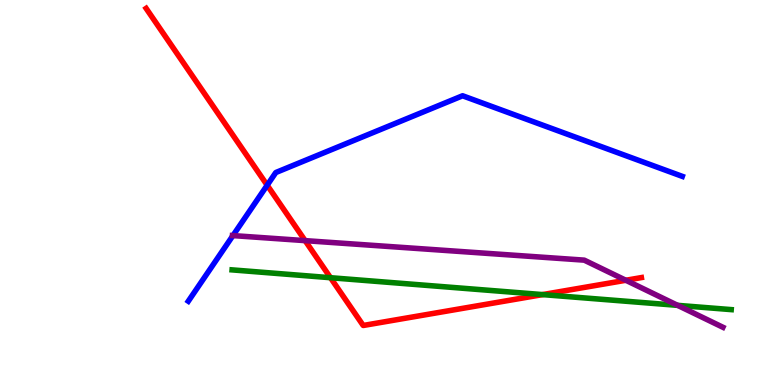[{'lines': ['blue', 'red'], 'intersections': [{'x': 3.45, 'y': 5.19}]}, {'lines': ['green', 'red'], 'intersections': [{'x': 4.26, 'y': 2.79}, {'x': 7.0, 'y': 2.35}]}, {'lines': ['purple', 'red'], 'intersections': [{'x': 3.94, 'y': 3.75}, {'x': 8.08, 'y': 2.72}]}, {'lines': ['blue', 'green'], 'intersections': []}, {'lines': ['blue', 'purple'], 'intersections': [{'x': 3.01, 'y': 3.88}]}, {'lines': ['green', 'purple'], 'intersections': [{'x': 8.74, 'y': 2.07}]}]